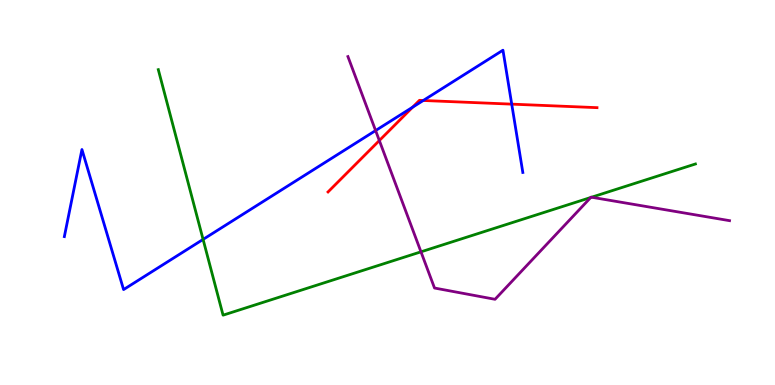[{'lines': ['blue', 'red'], 'intersections': [{'x': 5.32, 'y': 7.22}, {'x': 5.46, 'y': 7.39}, {'x': 6.6, 'y': 7.3}]}, {'lines': ['green', 'red'], 'intersections': []}, {'lines': ['purple', 'red'], 'intersections': [{'x': 4.89, 'y': 6.35}]}, {'lines': ['blue', 'green'], 'intersections': [{'x': 2.62, 'y': 3.78}]}, {'lines': ['blue', 'purple'], 'intersections': [{'x': 4.85, 'y': 6.61}]}, {'lines': ['green', 'purple'], 'intersections': [{'x': 5.43, 'y': 3.46}, {'x': 7.62, 'y': 4.87}, {'x': 7.63, 'y': 4.88}]}]